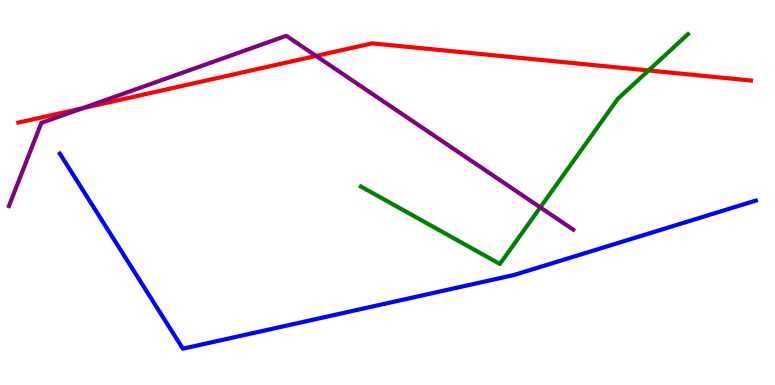[{'lines': ['blue', 'red'], 'intersections': []}, {'lines': ['green', 'red'], 'intersections': [{'x': 8.37, 'y': 8.17}]}, {'lines': ['purple', 'red'], 'intersections': [{'x': 1.07, 'y': 7.19}, {'x': 4.08, 'y': 8.55}]}, {'lines': ['blue', 'green'], 'intersections': []}, {'lines': ['blue', 'purple'], 'intersections': []}, {'lines': ['green', 'purple'], 'intersections': [{'x': 6.97, 'y': 4.61}]}]